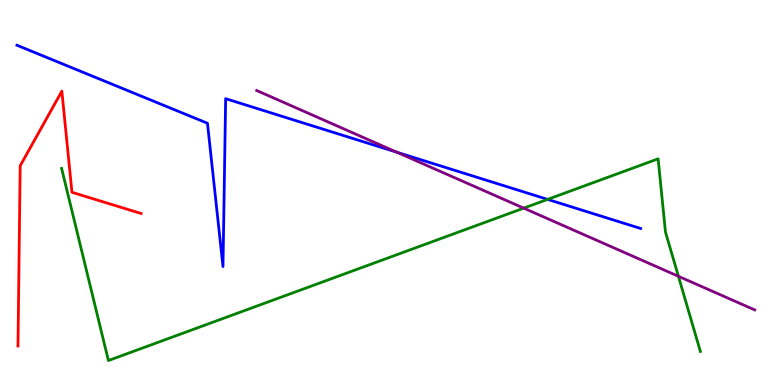[{'lines': ['blue', 'red'], 'intersections': []}, {'lines': ['green', 'red'], 'intersections': []}, {'lines': ['purple', 'red'], 'intersections': []}, {'lines': ['blue', 'green'], 'intersections': [{'x': 7.07, 'y': 4.82}]}, {'lines': ['blue', 'purple'], 'intersections': [{'x': 5.12, 'y': 6.05}]}, {'lines': ['green', 'purple'], 'intersections': [{'x': 6.76, 'y': 4.59}, {'x': 8.75, 'y': 2.82}]}]